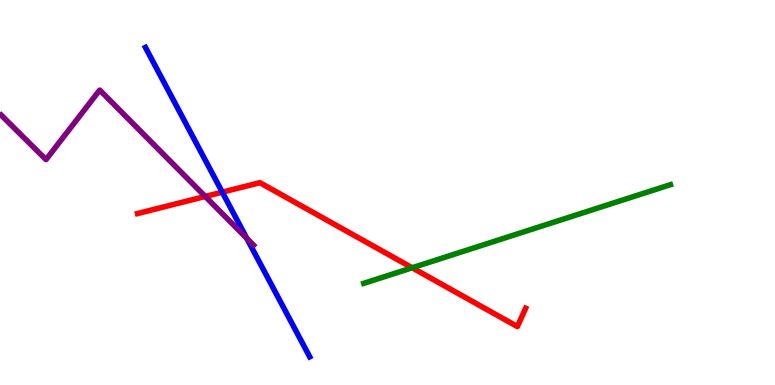[{'lines': ['blue', 'red'], 'intersections': [{'x': 2.87, 'y': 5.01}]}, {'lines': ['green', 'red'], 'intersections': [{'x': 5.32, 'y': 3.04}]}, {'lines': ['purple', 'red'], 'intersections': [{'x': 2.65, 'y': 4.9}]}, {'lines': ['blue', 'green'], 'intersections': []}, {'lines': ['blue', 'purple'], 'intersections': [{'x': 3.18, 'y': 3.81}]}, {'lines': ['green', 'purple'], 'intersections': []}]